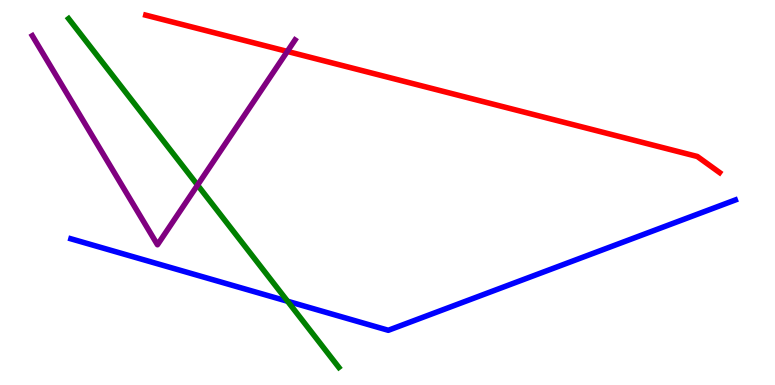[{'lines': ['blue', 'red'], 'intersections': []}, {'lines': ['green', 'red'], 'intersections': []}, {'lines': ['purple', 'red'], 'intersections': [{'x': 3.71, 'y': 8.66}]}, {'lines': ['blue', 'green'], 'intersections': [{'x': 3.71, 'y': 2.18}]}, {'lines': ['blue', 'purple'], 'intersections': []}, {'lines': ['green', 'purple'], 'intersections': [{'x': 2.55, 'y': 5.19}]}]